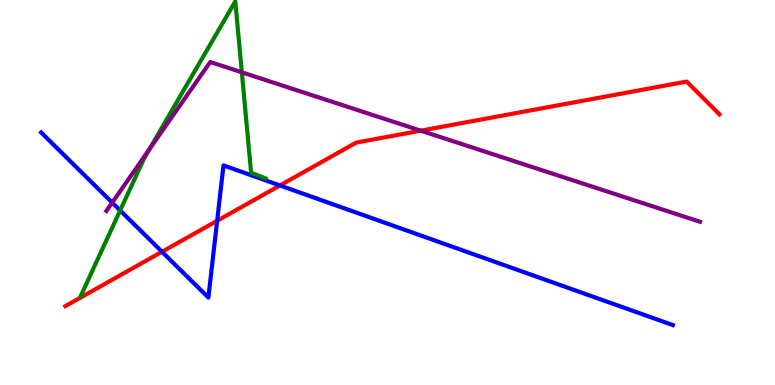[{'lines': ['blue', 'red'], 'intersections': [{'x': 2.09, 'y': 3.46}, {'x': 2.8, 'y': 4.27}, {'x': 3.61, 'y': 5.18}]}, {'lines': ['green', 'red'], 'intersections': []}, {'lines': ['purple', 'red'], 'intersections': [{'x': 5.43, 'y': 6.61}]}, {'lines': ['blue', 'green'], 'intersections': [{'x': 1.55, 'y': 4.53}]}, {'lines': ['blue', 'purple'], 'intersections': [{'x': 1.45, 'y': 4.74}]}, {'lines': ['green', 'purple'], 'intersections': [{'x': 1.92, 'y': 6.11}, {'x': 3.12, 'y': 8.12}]}]